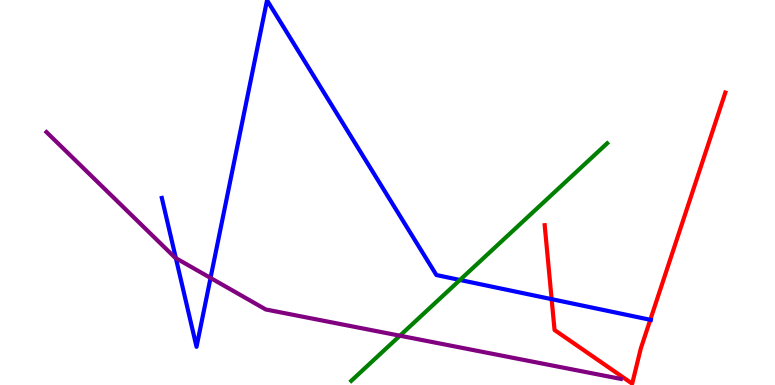[{'lines': ['blue', 'red'], 'intersections': [{'x': 7.12, 'y': 2.23}, {'x': 8.39, 'y': 1.69}]}, {'lines': ['green', 'red'], 'intersections': []}, {'lines': ['purple', 'red'], 'intersections': []}, {'lines': ['blue', 'green'], 'intersections': [{'x': 5.93, 'y': 2.73}]}, {'lines': ['blue', 'purple'], 'intersections': [{'x': 2.27, 'y': 3.29}, {'x': 2.72, 'y': 2.78}]}, {'lines': ['green', 'purple'], 'intersections': [{'x': 5.16, 'y': 1.28}]}]